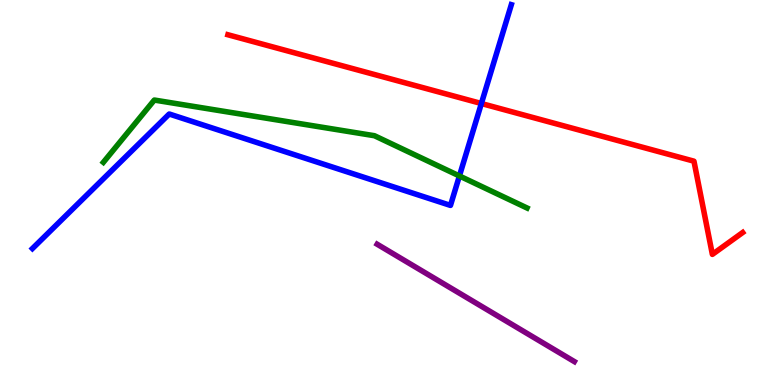[{'lines': ['blue', 'red'], 'intersections': [{'x': 6.21, 'y': 7.31}]}, {'lines': ['green', 'red'], 'intersections': []}, {'lines': ['purple', 'red'], 'intersections': []}, {'lines': ['blue', 'green'], 'intersections': [{'x': 5.93, 'y': 5.43}]}, {'lines': ['blue', 'purple'], 'intersections': []}, {'lines': ['green', 'purple'], 'intersections': []}]